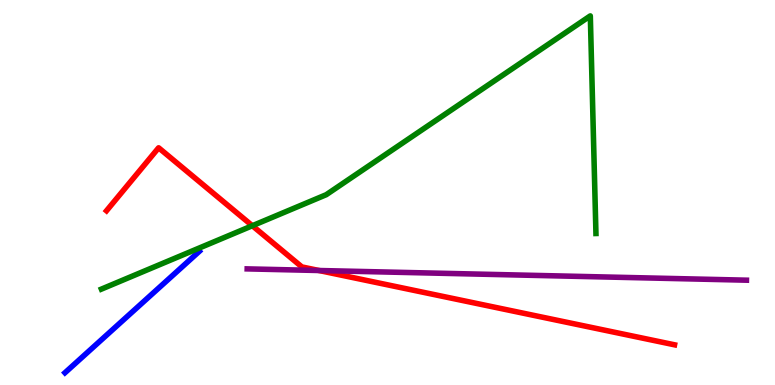[{'lines': ['blue', 'red'], 'intersections': []}, {'lines': ['green', 'red'], 'intersections': [{'x': 3.26, 'y': 4.14}]}, {'lines': ['purple', 'red'], 'intersections': [{'x': 4.12, 'y': 2.97}]}, {'lines': ['blue', 'green'], 'intersections': []}, {'lines': ['blue', 'purple'], 'intersections': []}, {'lines': ['green', 'purple'], 'intersections': []}]